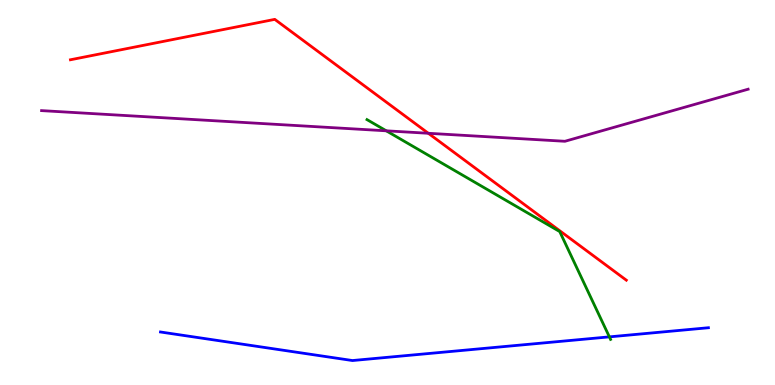[{'lines': ['blue', 'red'], 'intersections': []}, {'lines': ['green', 'red'], 'intersections': []}, {'lines': ['purple', 'red'], 'intersections': [{'x': 5.53, 'y': 6.54}]}, {'lines': ['blue', 'green'], 'intersections': [{'x': 7.86, 'y': 1.25}]}, {'lines': ['blue', 'purple'], 'intersections': []}, {'lines': ['green', 'purple'], 'intersections': [{'x': 4.98, 'y': 6.6}]}]